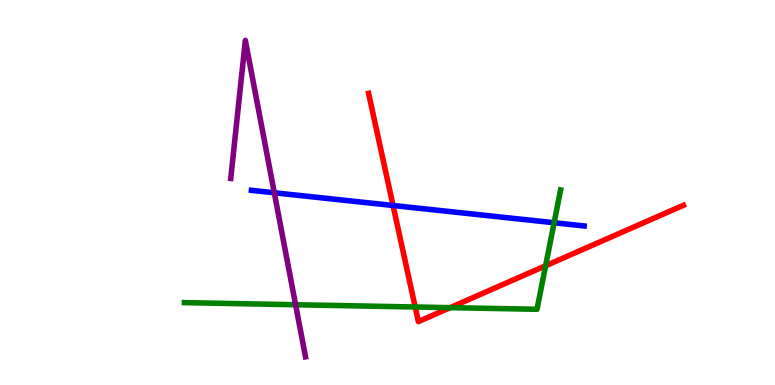[{'lines': ['blue', 'red'], 'intersections': [{'x': 5.07, 'y': 4.66}]}, {'lines': ['green', 'red'], 'intersections': [{'x': 5.36, 'y': 2.03}, {'x': 5.81, 'y': 2.01}, {'x': 7.04, 'y': 3.1}]}, {'lines': ['purple', 'red'], 'intersections': []}, {'lines': ['blue', 'green'], 'intersections': [{'x': 7.15, 'y': 4.21}]}, {'lines': ['blue', 'purple'], 'intersections': [{'x': 3.54, 'y': 4.99}]}, {'lines': ['green', 'purple'], 'intersections': [{'x': 3.81, 'y': 2.08}]}]